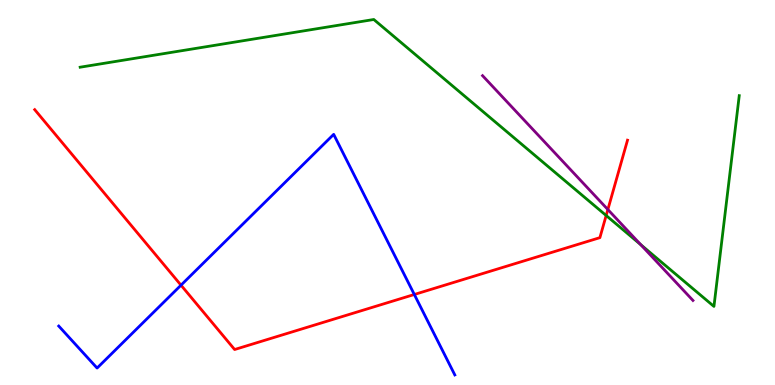[{'lines': ['blue', 'red'], 'intersections': [{'x': 2.34, 'y': 2.59}, {'x': 5.35, 'y': 2.35}]}, {'lines': ['green', 'red'], 'intersections': [{'x': 7.82, 'y': 4.4}]}, {'lines': ['purple', 'red'], 'intersections': [{'x': 7.84, 'y': 4.56}]}, {'lines': ['blue', 'green'], 'intersections': []}, {'lines': ['blue', 'purple'], 'intersections': []}, {'lines': ['green', 'purple'], 'intersections': [{'x': 8.27, 'y': 3.64}]}]